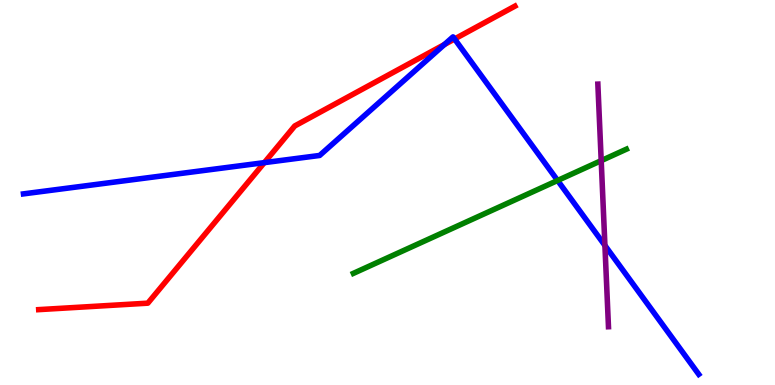[{'lines': ['blue', 'red'], 'intersections': [{'x': 3.41, 'y': 5.78}, {'x': 5.73, 'y': 8.84}, {'x': 5.87, 'y': 8.99}]}, {'lines': ['green', 'red'], 'intersections': []}, {'lines': ['purple', 'red'], 'intersections': []}, {'lines': ['blue', 'green'], 'intersections': [{'x': 7.19, 'y': 5.31}]}, {'lines': ['blue', 'purple'], 'intersections': [{'x': 7.81, 'y': 3.62}]}, {'lines': ['green', 'purple'], 'intersections': [{'x': 7.76, 'y': 5.83}]}]